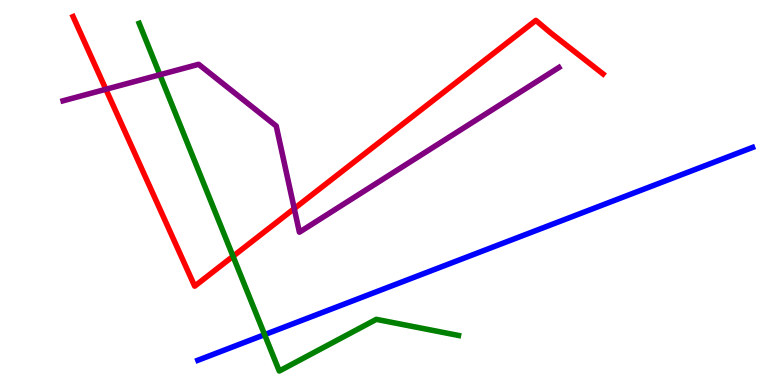[{'lines': ['blue', 'red'], 'intersections': []}, {'lines': ['green', 'red'], 'intersections': [{'x': 3.01, 'y': 3.34}]}, {'lines': ['purple', 'red'], 'intersections': [{'x': 1.37, 'y': 7.68}, {'x': 3.8, 'y': 4.58}]}, {'lines': ['blue', 'green'], 'intersections': [{'x': 3.41, 'y': 1.31}]}, {'lines': ['blue', 'purple'], 'intersections': []}, {'lines': ['green', 'purple'], 'intersections': [{'x': 2.06, 'y': 8.06}]}]